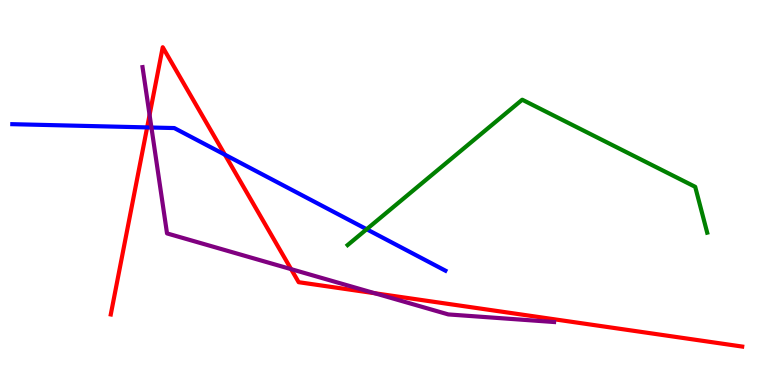[{'lines': ['blue', 'red'], 'intersections': [{'x': 1.9, 'y': 6.69}, {'x': 2.9, 'y': 5.98}]}, {'lines': ['green', 'red'], 'intersections': []}, {'lines': ['purple', 'red'], 'intersections': [{'x': 1.93, 'y': 7.02}, {'x': 3.76, 'y': 3.01}, {'x': 4.84, 'y': 2.38}]}, {'lines': ['blue', 'green'], 'intersections': [{'x': 4.73, 'y': 4.05}]}, {'lines': ['blue', 'purple'], 'intersections': [{'x': 1.95, 'y': 6.69}]}, {'lines': ['green', 'purple'], 'intersections': []}]